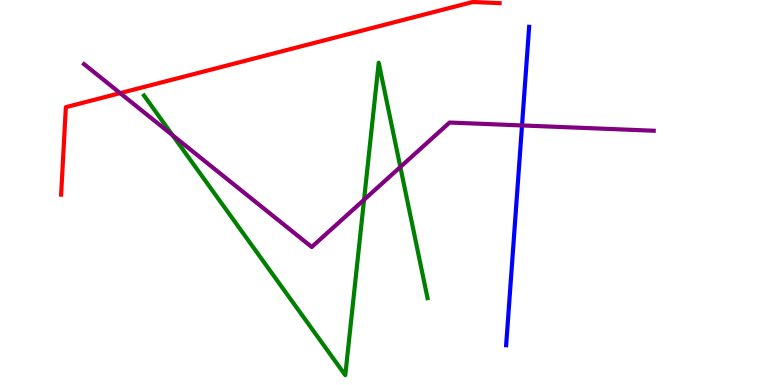[{'lines': ['blue', 'red'], 'intersections': []}, {'lines': ['green', 'red'], 'intersections': []}, {'lines': ['purple', 'red'], 'intersections': [{'x': 1.55, 'y': 7.58}]}, {'lines': ['blue', 'green'], 'intersections': []}, {'lines': ['blue', 'purple'], 'intersections': [{'x': 6.74, 'y': 6.74}]}, {'lines': ['green', 'purple'], 'intersections': [{'x': 2.23, 'y': 6.49}, {'x': 4.7, 'y': 4.81}, {'x': 5.17, 'y': 5.66}]}]